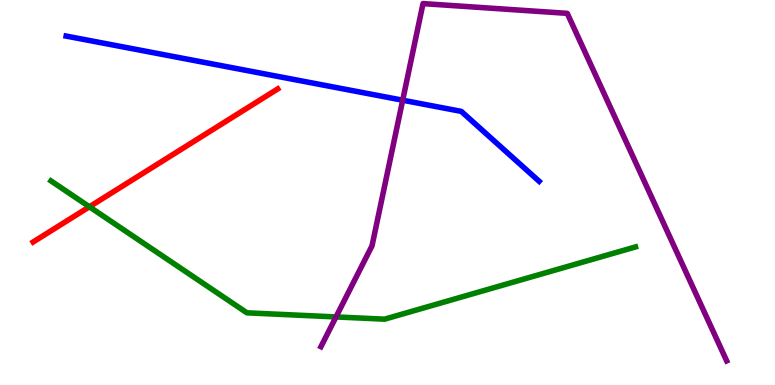[{'lines': ['blue', 'red'], 'intersections': []}, {'lines': ['green', 'red'], 'intersections': [{'x': 1.15, 'y': 4.63}]}, {'lines': ['purple', 'red'], 'intersections': []}, {'lines': ['blue', 'green'], 'intersections': []}, {'lines': ['blue', 'purple'], 'intersections': [{'x': 5.2, 'y': 7.4}]}, {'lines': ['green', 'purple'], 'intersections': [{'x': 4.34, 'y': 1.77}]}]